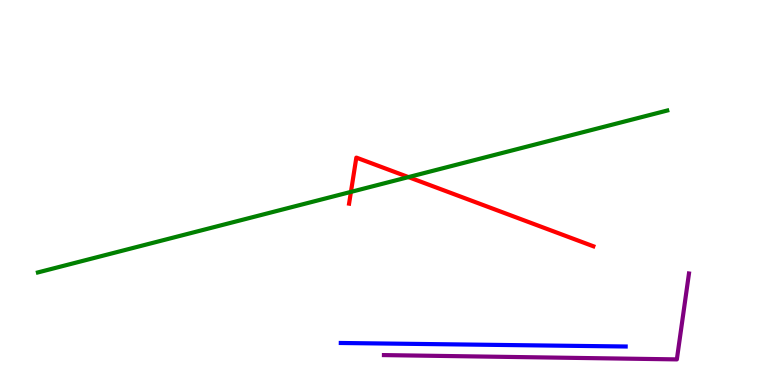[{'lines': ['blue', 'red'], 'intersections': []}, {'lines': ['green', 'red'], 'intersections': [{'x': 4.53, 'y': 5.02}, {'x': 5.27, 'y': 5.4}]}, {'lines': ['purple', 'red'], 'intersections': []}, {'lines': ['blue', 'green'], 'intersections': []}, {'lines': ['blue', 'purple'], 'intersections': []}, {'lines': ['green', 'purple'], 'intersections': []}]